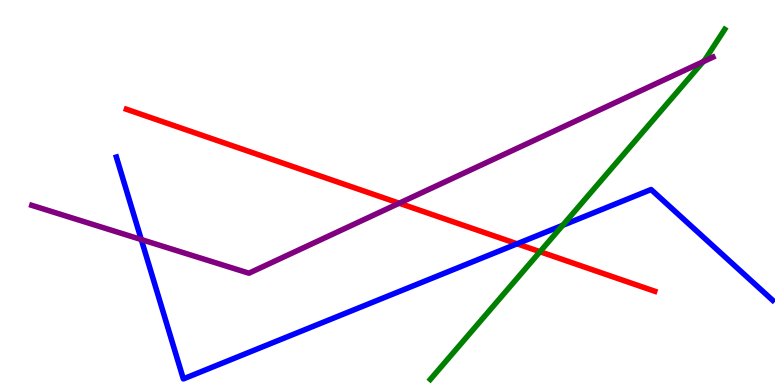[{'lines': ['blue', 'red'], 'intersections': [{'x': 6.67, 'y': 3.67}]}, {'lines': ['green', 'red'], 'intersections': [{'x': 6.97, 'y': 3.46}]}, {'lines': ['purple', 'red'], 'intersections': [{'x': 5.15, 'y': 4.72}]}, {'lines': ['blue', 'green'], 'intersections': [{'x': 7.26, 'y': 4.15}]}, {'lines': ['blue', 'purple'], 'intersections': [{'x': 1.82, 'y': 3.78}]}, {'lines': ['green', 'purple'], 'intersections': [{'x': 9.07, 'y': 8.4}]}]